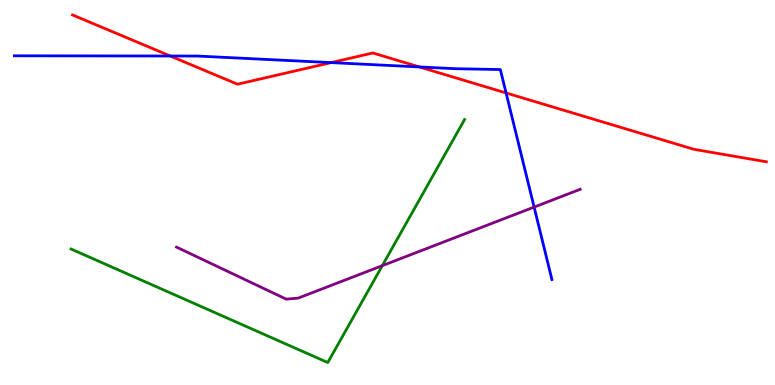[{'lines': ['blue', 'red'], 'intersections': [{'x': 2.2, 'y': 8.55}, {'x': 4.27, 'y': 8.37}, {'x': 5.41, 'y': 8.26}, {'x': 6.53, 'y': 7.59}]}, {'lines': ['green', 'red'], 'intersections': []}, {'lines': ['purple', 'red'], 'intersections': []}, {'lines': ['blue', 'green'], 'intersections': []}, {'lines': ['blue', 'purple'], 'intersections': [{'x': 6.89, 'y': 4.62}]}, {'lines': ['green', 'purple'], 'intersections': [{'x': 4.93, 'y': 3.1}]}]